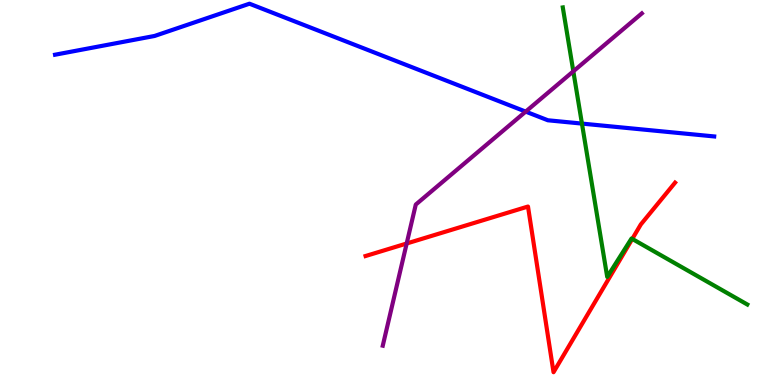[{'lines': ['blue', 'red'], 'intersections': []}, {'lines': ['green', 'red'], 'intersections': [{'x': 8.16, 'y': 3.79}]}, {'lines': ['purple', 'red'], 'intersections': [{'x': 5.25, 'y': 3.68}]}, {'lines': ['blue', 'green'], 'intersections': [{'x': 7.51, 'y': 6.79}]}, {'lines': ['blue', 'purple'], 'intersections': [{'x': 6.78, 'y': 7.1}]}, {'lines': ['green', 'purple'], 'intersections': [{'x': 7.4, 'y': 8.15}]}]